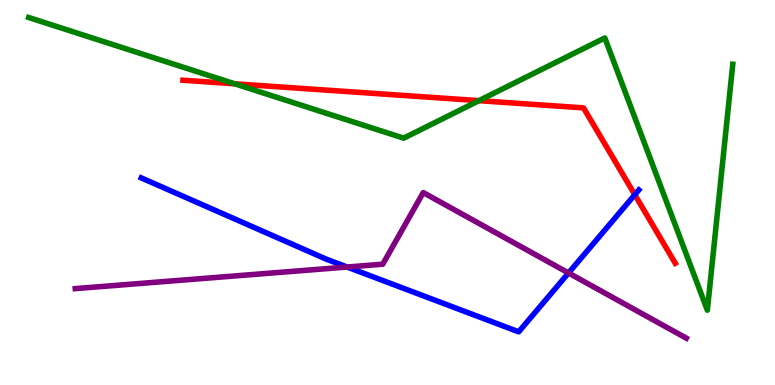[{'lines': ['blue', 'red'], 'intersections': [{'x': 8.19, 'y': 4.94}]}, {'lines': ['green', 'red'], 'intersections': [{'x': 3.03, 'y': 7.82}, {'x': 6.18, 'y': 7.39}]}, {'lines': ['purple', 'red'], 'intersections': []}, {'lines': ['blue', 'green'], 'intersections': []}, {'lines': ['blue', 'purple'], 'intersections': [{'x': 4.48, 'y': 3.06}, {'x': 7.34, 'y': 2.91}]}, {'lines': ['green', 'purple'], 'intersections': []}]